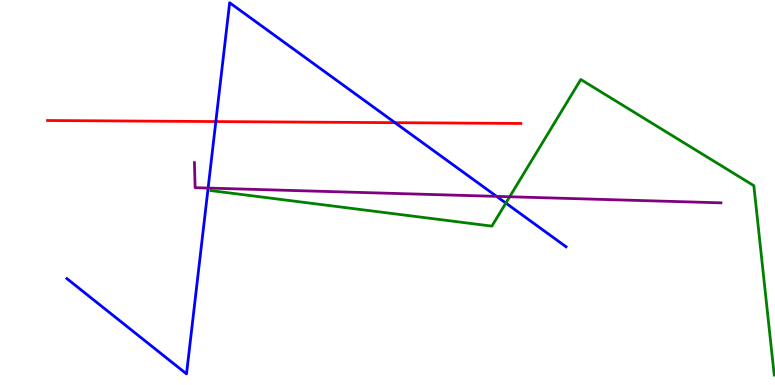[{'lines': ['blue', 'red'], 'intersections': [{'x': 2.79, 'y': 6.84}, {'x': 5.1, 'y': 6.81}]}, {'lines': ['green', 'red'], 'intersections': []}, {'lines': ['purple', 'red'], 'intersections': []}, {'lines': ['blue', 'green'], 'intersections': [{'x': 6.53, 'y': 4.73}]}, {'lines': ['blue', 'purple'], 'intersections': [{'x': 2.69, 'y': 5.12}, {'x': 6.41, 'y': 4.9}]}, {'lines': ['green', 'purple'], 'intersections': [{'x': 6.58, 'y': 4.89}]}]